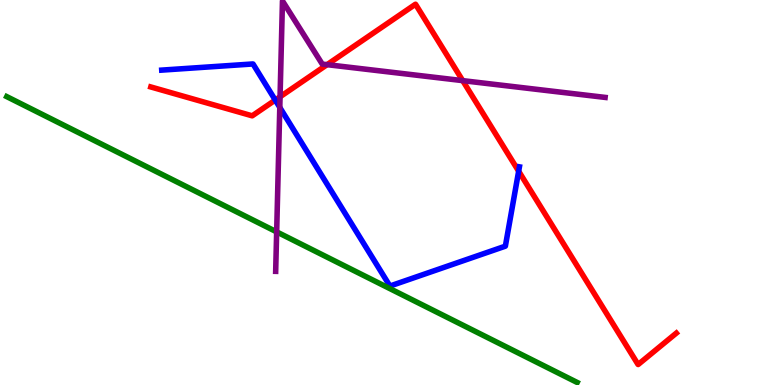[{'lines': ['blue', 'red'], 'intersections': [{'x': 3.55, 'y': 7.4}, {'x': 6.69, 'y': 5.55}]}, {'lines': ['green', 'red'], 'intersections': []}, {'lines': ['purple', 'red'], 'intersections': [{'x': 3.61, 'y': 7.49}, {'x': 4.22, 'y': 8.32}, {'x': 5.97, 'y': 7.91}]}, {'lines': ['blue', 'green'], 'intersections': []}, {'lines': ['blue', 'purple'], 'intersections': [{'x': 3.61, 'y': 7.21}]}, {'lines': ['green', 'purple'], 'intersections': [{'x': 3.57, 'y': 3.98}]}]